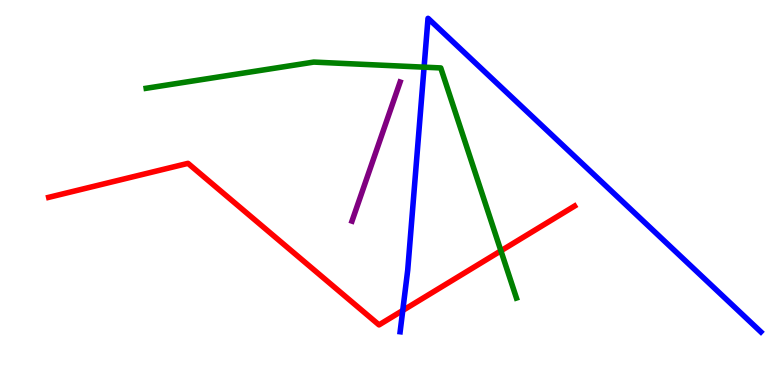[{'lines': ['blue', 'red'], 'intersections': [{'x': 5.2, 'y': 1.94}]}, {'lines': ['green', 'red'], 'intersections': [{'x': 6.46, 'y': 3.49}]}, {'lines': ['purple', 'red'], 'intersections': []}, {'lines': ['blue', 'green'], 'intersections': [{'x': 5.47, 'y': 8.26}]}, {'lines': ['blue', 'purple'], 'intersections': []}, {'lines': ['green', 'purple'], 'intersections': []}]